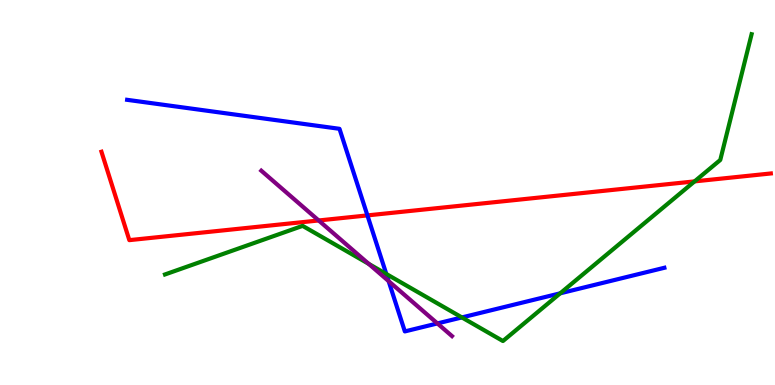[{'lines': ['blue', 'red'], 'intersections': [{'x': 4.74, 'y': 4.41}]}, {'lines': ['green', 'red'], 'intersections': [{'x': 8.96, 'y': 5.29}]}, {'lines': ['purple', 'red'], 'intersections': [{'x': 4.11, 'y': 4.27}]}, {'lines': ['blue', 'green'], 'intersections': [{'x': 4.98, 'y': 2.88}, {'x': 5.96, 'y': 1.76}, {'x': 7.23, 'y': 2.38}]}, {'lines': ['blue', 'purple'], 'intersections': [{'x': 5.01, 'y': 2.7}, {'x': 5.64, 'y': 1.6}]}, {'lines': ['green', 'purple'], 'intersections': [{'x': 4.76, 'y': 3.15}]}]